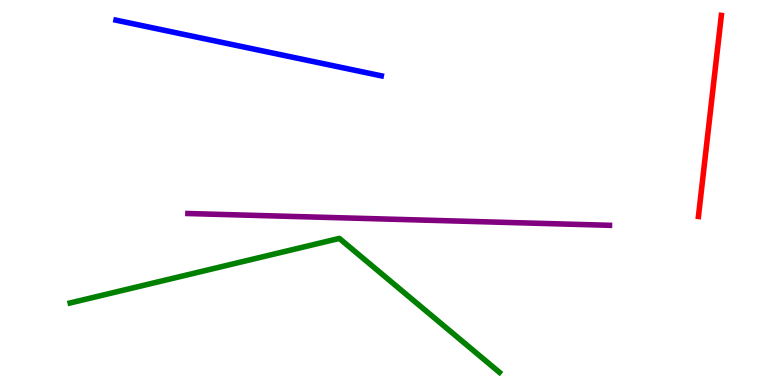[{'lines': ['blue', 'red'], 'intersections': []}, {'lines': ['green', 'red'], 'intersections': []}, {'lines': ['purple', 'red'], 'intersections': []}, {'lines': ['blue', 'green'], 'intersections': []}, {'lines': ['blue', 'purple'], 'intersections': []}, {'lines': ['green', 'purple'], 'intersections': []}]